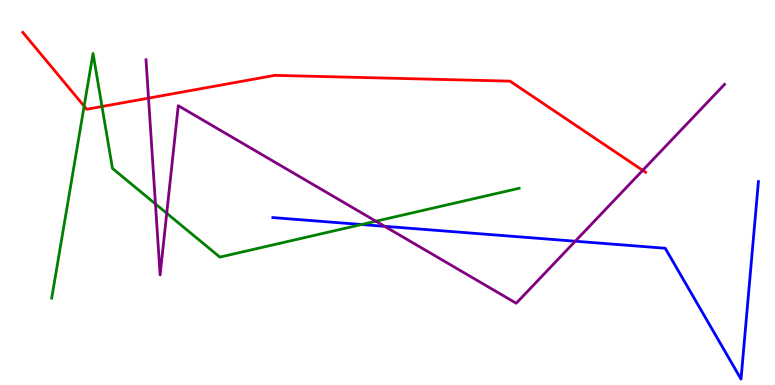[{'lines': ['blue', 'red'], 'intersections': []}, {'lines': ['green', 'red'], 'intersections': [{'x': 1.09, 'y': 7.24}, {'x': 1.32, 'y': 7.23}]}, {'lines': ['purple', 'red'], 'intersections': [{'x': 1.92, 'y': 7.45}, {'x': 8.29, 'y': 5.58}]}, {'lines': ['blue', 'green'], 'intersections': [{'x': 4.67, 'y': 4.17}]}, {'lines': ['blue', 'purple'], 'intersections': [{'x': 4.96, 'y': 4.12}, {'x': 7.42, 'y': 3.73}]}, {'lines': ['green', 'purple'], 'intersections': [{'x': 2.01, 'y': 4.7}, {'x': 2.15, 'y': 4.46}, {'x': 4.85, 'y': 4.25}]}]